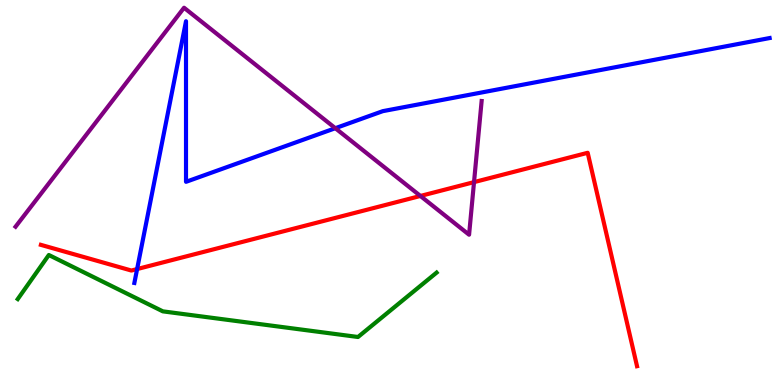[{'lines': ['blue', 'red'], 'intersections': [{'x': 1.77, 'y': 3.01}]}, {'lines': ['green', 'red'], 'intersections': []}, {'lines': ['purple', 'red'], 'intersections': [{'x': 5.42, 'y': 4.91}, {'x': 6.12, 'y': 5.27}]}, {'lines': ['blue', 'green'], 'intersections': []}, {'lines': ['blue', 'purple'], 'intersections': [{'x': 4.33, 'y': 6.67}]}, {'lines': ['green', 'purple'], 'intersections': []}]